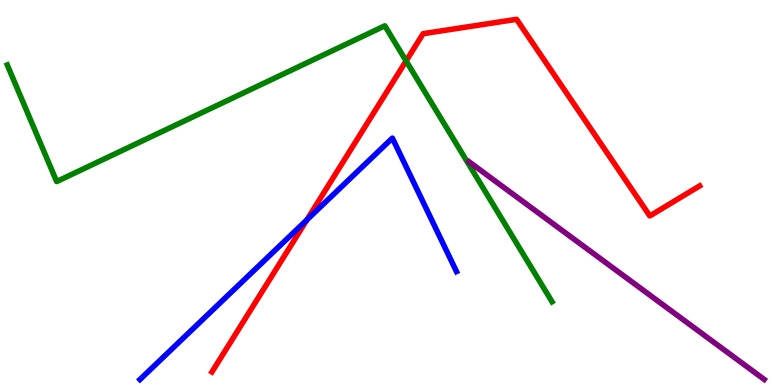[{'lines': ['blue', 'red'], 'intersections': [{'x': 3.96, 'y': 4.29}]}, {'lines': ['green', 'red'], 'intersections': [{'x': 5.24, 'y': 8.42}]}, {'lines': ['purple', 'red'], 'intersections': []}, {'lines': ['blue', 'green'], 'intersections': []}, {'lines': ['blue', 'purple'], 'intersections': []}, {'lines': ['green', 'purple'], 'intersections': []}]